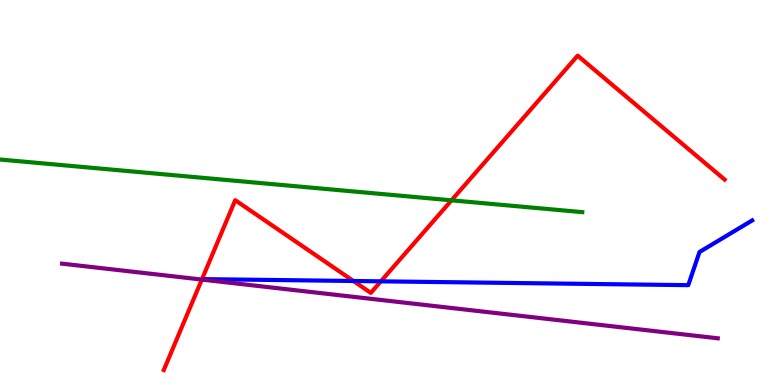[{'lines': ['blue', 'red'], 'intersections': [{'x': 4.56, 'y': 2.7}, {'x': 4.91, 'y': 2.69}]}, {'lines': ['green', 'red'], 'intersections': [{'x': 5.83, 'y': 4.8}]}, {'lines': ['purple', 'red'], 'intersections': [{'x': 2.6, 'y': 2.74}]}, {'lines': ['blue', 'green'], 'intersections': []}, {'lines': ['blue', 'purple'], 'intersections': []}, {'lines': ['green', 'purple'], 'intersections': []}]